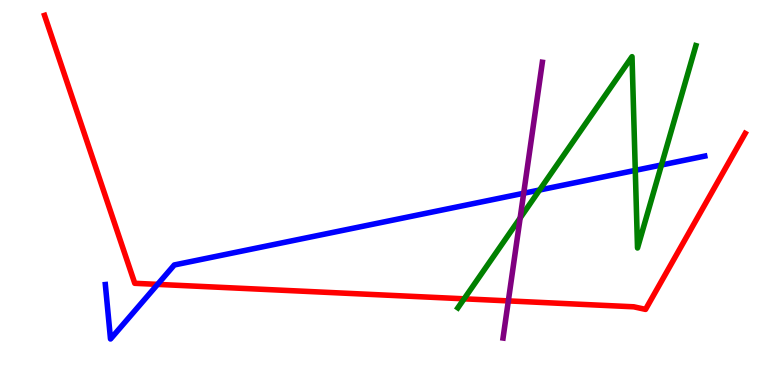[{'lines': ['blue', 'red'], 'intersections': [{'x': 2.03, 'y': 2.61}]}, {'lines': ['green', 'red'], 'intersections': [{'x': 5.99, 'y': 2.24}]}, {'lines': ['purple', 'red'], 'intersections': [{'x': 6.56, 'y': 2.18}]}, {'lines': ['blue', 'green'], 'intersections': [{'x': 6.96, 'y': 5.06}, {'x': 8.2, 'y': 5.58}, {'x': 8.53, 'y': 5.71}]}, {'lines': ['blue', 'purple'], 'intersections': [{'x': 6.76, 'y': 4.98}]}, {'lines': ['green', 'purple'], 'intersections': [{'x': 6.71, 'y': 4.34}]}]